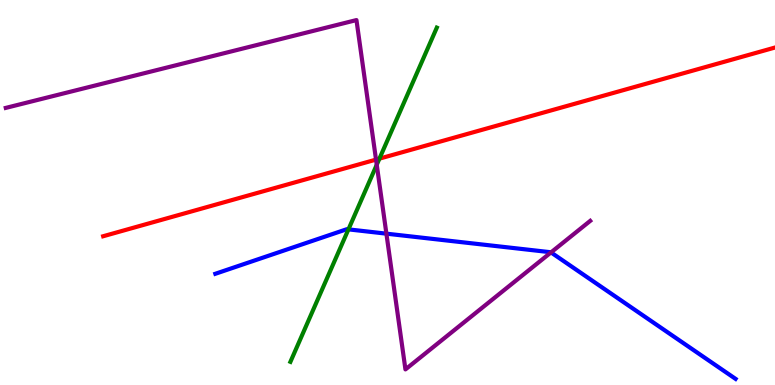[{'lines': ['blue', 'red'], 'intersections': []}, {'lines': ['green', 'red'], 'intersections': [{'x': 4.9, 'y': 5.88}]}, {'lines': ['purple', 'red'], 'intersections': [{'x': 4.85, 'y': 5.85}]}, {'lines': ['blue', 'green'], 'intersections': [{'x': 4.5, 'y': 4.04}]}, {'lines': ['blue', 'purple'], 'intersections': [{'x': 4.99, 'y': 3.93}, {'x': 7.11, 'y': 3.44}]}, {'lines': ['green', 'purple'], 'intersections': [{'x': 4.86, 'y': 5.72}]}]